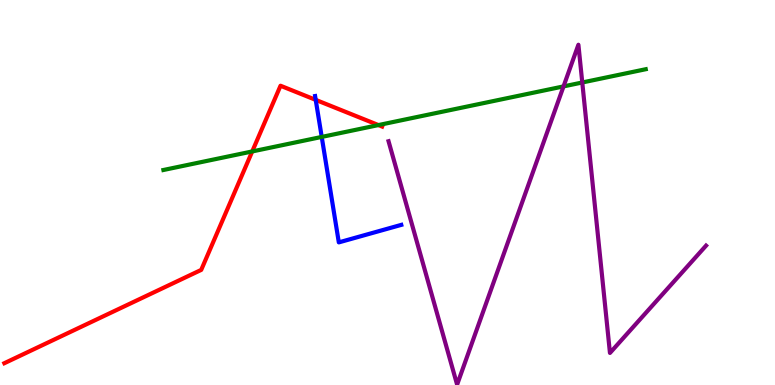[{'lines': ['blue', 'red'], 'intersections': [{'x': 4.07, 'y': 7.41}]}, {'lines': ['green', 'red'], 'intersections': [{'x': 3.25, 'y': 6.07}, {'x': 4.88, 'y': 6.75}]}, {'lines': ['purple', 'red'], 'intersections': []}, {'lines': ['blue', 'green'], 'intersections': [{'x': 4.15, 'y': 6.44}]}, {'lines': ['blue', 'purple'], 'intersections': []}, {'lines': ['green', 'purple'], 'intersections': [{'x': 7.27, 'y': 7.76}, {'x': 7.51, 'y': 7.86}]}]